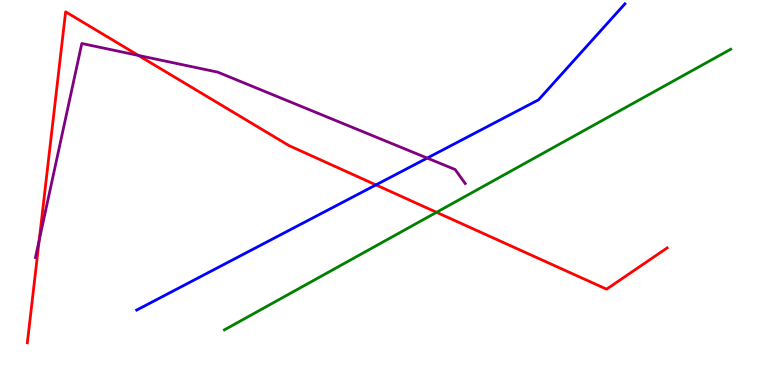[{'lines': ['blue', 'red'], 'intersections': [{'x': 4.85, 'y': 5.2}]}, {'lines': ['green', 'red'], 'intersections': [{'x': 5.63, 'y': 4.49}]}, {'lines': ['purple', 'red'], 'intersections': [{'x': 0.506, 'y': 3.76}, {'x': 1.79, 'y': 8.56}]}, {'lines': ['blue', 'green'], 'intersections': []}, {'lines': ['blue', 'purple'], 'intersections': [{'x': 5.51, 'y': 5.89}]}, {'lines': ['green', 'purple'], 'intersections': []}]